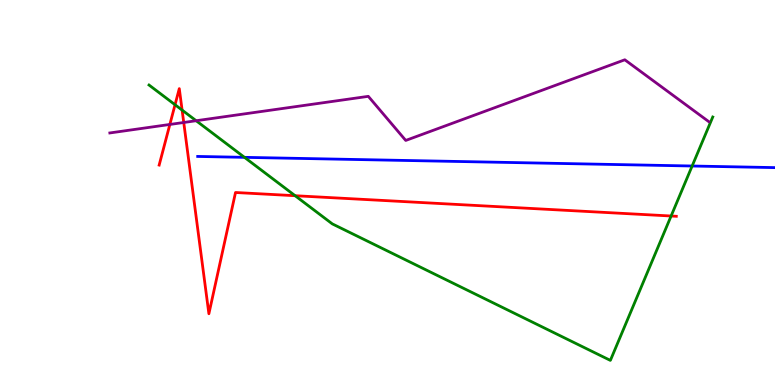[{'lines': ['blue', 'red'], 'intersections': []}, {'lines': ['green', 'red'], 'intersections': [{'x': 2.26, 'y': 7.28}, {'x': 2.35, 'y': 7.14}, {'x': 3.81, 'y': 4.92}, {'x': 8.66, 'y': 4.39}]}, {'lines': ['purple', 'red'], 'intersections': [{'x': 2.19, 'y': 6.77}, {'x': 2.37, 'y': 6.82}]}, {'lines': ['blue', 'green'], 'intersections': [{'x': 3.15, 'y': 5.91}, {'x': 8.93, 'y': 5.69}]}, {'lines': ['blue', 'purple'], 'intersections': []}, {'lines': ['green', 'purple'], 'intersections': [{'x': 2.53, 'y': 6.86}]}]